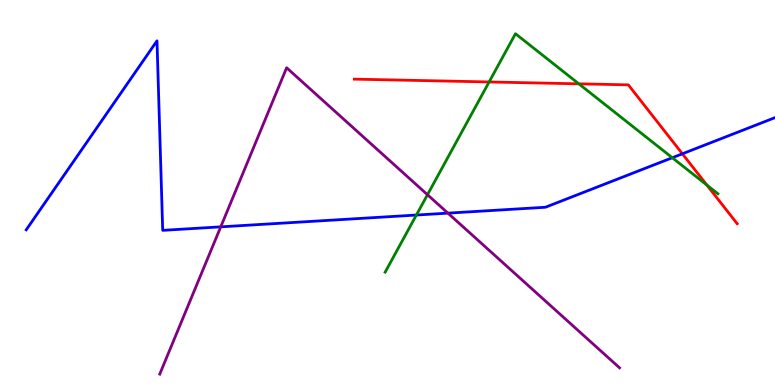[{'lines': ['blue', 'red'], 'intersections': [{'x': 8.8, 'y': 6.01}]}, {'lines': ['green', 'red'], 'intersections': [{'x': 6.31, 'y': 7.87}, {'x': 7.47, 'y': 7.82}, {'x': 9.12, 'y': 5.19}]}, {'lines': ['purple', 'red'], 'intersections': []}, {'lines': ['blue', 'green'], 'intersections': [{'x': 5.37, 'y': 4.41}, {'x': 8.67, 'y': 5.9}]}, {'lines': ['blue', 'purple'], 'intersections': [{'x': 2.85, 'y': 4.11}, {'x': 5.78, 'y': 4.46}]}, {'lines': ['green', 'purple'], 'intersections': [{'x': 5.52, 'y': 4.94}]}]